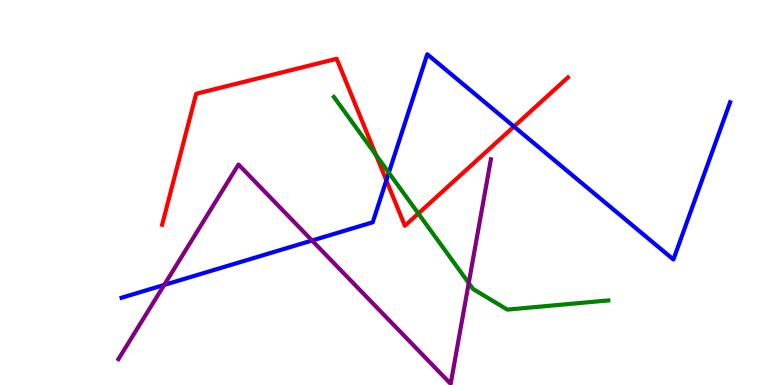[{'lines': ['blue', 'red'], 'intersections': [{'x': 4.98, 'y': 5.32}, {'x': 6.63, 'y': 6.71}]}, {'lines': ['green', 'red'], 'intersections': [{'x': 4.85, 'y': 5.97}, {'x': 5.4, 'y': 4.45}]}, {'lines': ['purple', 'red'], 'intersections': []}, {'lines': ['blue', 'green'], 'intersections': [{'x': 5.02, 'y': 5.51}]}, {'lines': ['blue', 'purple'], 'intersections': [{'x': 2.12, 'y': 2.6}, {'x': 4.03, 'y': 3.75}]}, {'lines': ['green', 'purple'], 'intersections': [{'x': 6.05, 'y': 2.65}]}]